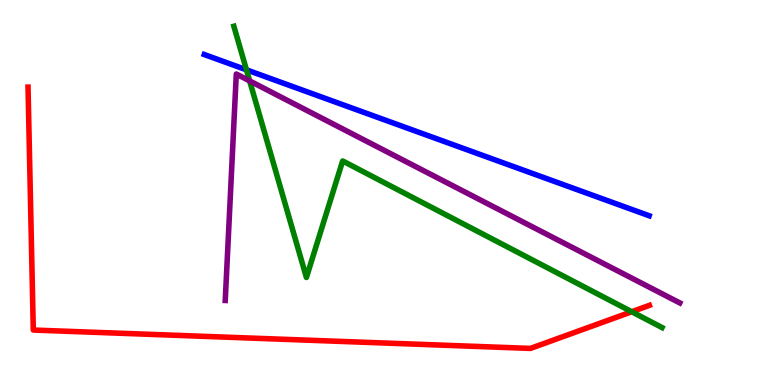[{'lines': ['blue', 'red'], 'intersections': []}, {'lines': ['green', 'red'], 'intersections': [{'x': 8.15, 'y': 1.9}]}, {'lines': ['purple', 'red'], 'intersections': []}, {'lines': ['blue', 'green'], 'intersections': [{'x': 3.18, 'y': 8.19}]}, {'lines': ['blue', 'purple'], 'intersections': []}, {'lines': ['green', 'purple'], 'intersections': [{'x': 3.22, 'y': 7.9}]}]